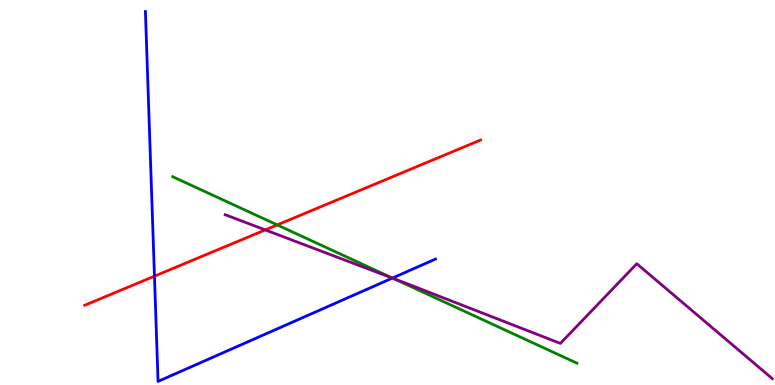[{'lines': ['blue', 'red'], 'intersections': [{'x': 1.99, 'y': 2.83}]}, {'lines': ['green', 'red'], 'intersections': [{'x': 3.58, 'y': 4.16}]}, {'lines': ['purple', 'red'], 'intersections': [{'x': 3.42, 'y': 4.03}]}, {'lines': ['blue', 'green'], 'intersections': [{'x': 5.06, 'y': 2.78}]}, {'lines': ['blue', 'purple'], 'intersections': [{'x': 5.06, 'y': 2.78}]}, {'lines': ['green', 'purple'], 'intersections': [{'x': 5.07, 'y': 2.77}]}]